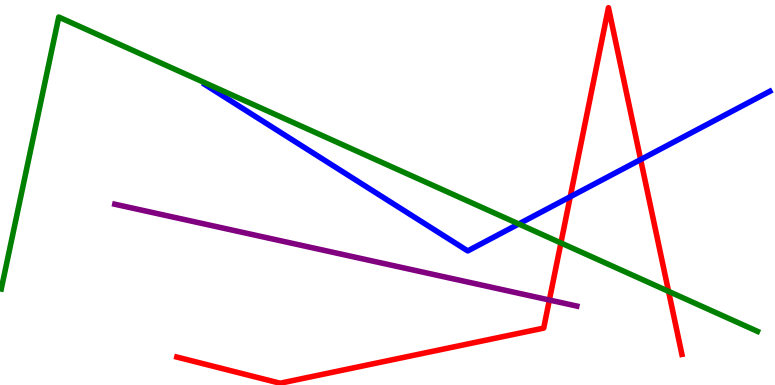[{'lines': ['blue', 'red'], 'intersections': [{'x': 7.36, 'y': 4.89}, {'x': 8.27, 'y': 5.86}]}, {'lines': ['green', 'red'], 'intersections': [{'x': 7.24, 'y': 3.69}, {'x': 8.63, 'y': 2.43}]}, {'lines': ['purple', 'red'], 'intersections': [{'x': 7.09, 'y': 2.21}]}, {'lines': ['blue', 'green'], 'intersections': [{'x': 6.69, 'y': 4.18}]}, {'lines': ['blue', 'purple'], 'intersections': []}, {'lines': ['green', 'purple'], 'intersections': []}]